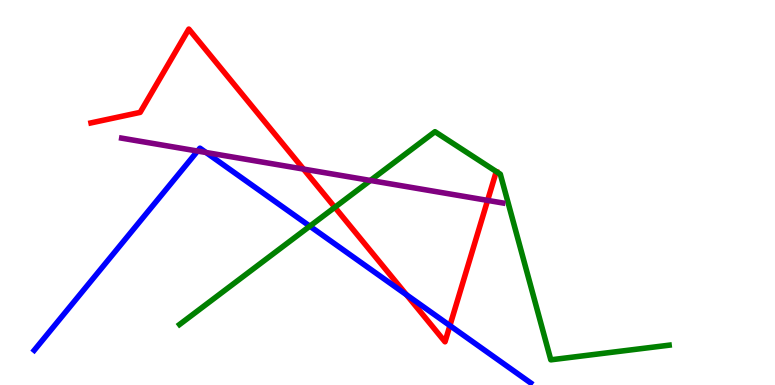[{'lines': ['blue', 'red'], 'intersections': [{'x': 5.24, 'y': 2.34}, {'x': 5.81, 'y': 1.54}]}, {'lines': ['green', 'red'], 'intersections': [{'x': 4.32, 'y': 4.62}]}, {'lines': ['purple', 'red'], 'intersections': [{'x': 3.92, 'y': 5.61}, {'x': 6.29, 'y': 4.79}]}, {'lines': ['blue', 'green'], 'intersections': [{'x': 4.0, 'y': 4.13}]}, {'lines': ['blue', 'purple'], 'intersections': [{'x': 2.55, 'y': 6.08}, {'x': 2.66, 'y': 6.04}]}, {'lines': ['green', 'purple'], 'intersections': [{'x': 4.78, 'y': 5.31}]}]